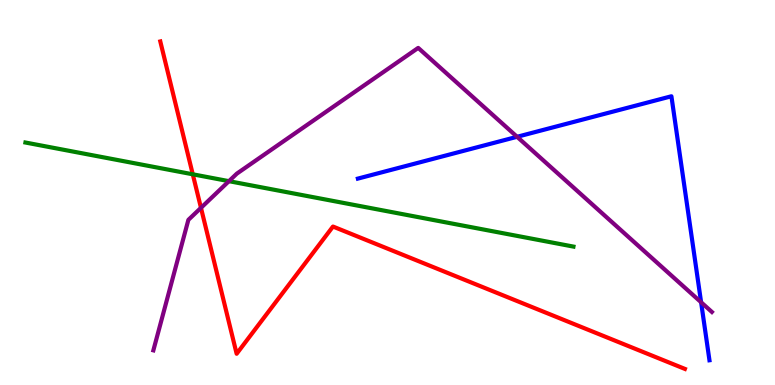[{'lines': ['blue', 'red'], 'intersections': []}, {'lines': ['green', 'red'], 'intersections': [{'x': 2.49, 'y': 5.47}]}, {'lines': ['purple', 'red'], 'intersections': [{'x': 2.59, 'y': 4.6}]}, {'lines': ['blue', 'green'], 'intersections': []}, {'lines': ['blue', 'purple'], 'intersections': [{'x': 6.67, 'y': 6.45}, {'x': 9.05, 'y': 2.15}]}, {'lines': ['green', 'purple'], 'intersections': [{'x': 2.95, 'y': 5.29}]}]